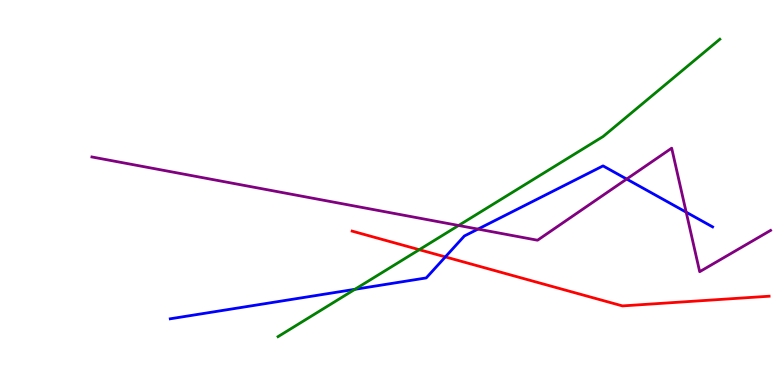[{'lines': ['blue', 'red'], 'intersections': [{'x': 5.75, 'y': 3.33}]}, {'lines': ['green', 'red'], 'intersections': [{'x': 5.41, 'y': 3.51}]}, {'lines': ['purple', 'red'], 'intersections': []}, {'lines': ['blue', 'green'], 'intersections': [{'x': 4.58, 'y': 2.49}]}, {'lines': ['blue', 'purple'], 'intersections': [{'x': 6.17, 'y': 4.05}, {'x': 8.09, 'y': 5.35}, {'x': 8.85, 'y': 4.49}]}, {'lines': ['green', 'purple'], 'intersections': [{'x': 5.92, 'y': 4.14}]}]